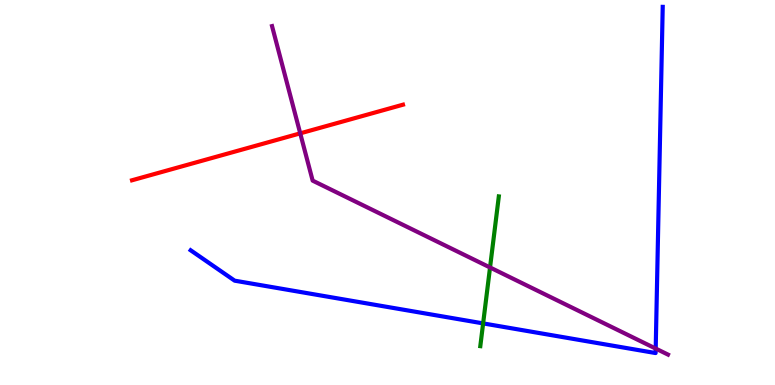[{'lines': ['blue', 'red'], 'intersections': []}, {'lines': ['green', 'red'], 'intersections': []}, {'lines': ['purple', 'red'], 'intersections': [{'x': 3.87, 'y': 6.54}]}, {'lines': ['blue', 'green'], 'intersections': [{'x': 6.23, 'y': 1.6}]}, {'lines': ['blue', 'purple'], 'intersections': [{'x': 8.46, 'y': 0.946}]}, {'lines': ['green', 'purple'], 'intersections': [{'x': 6.32, 'y': 3.05}]}]